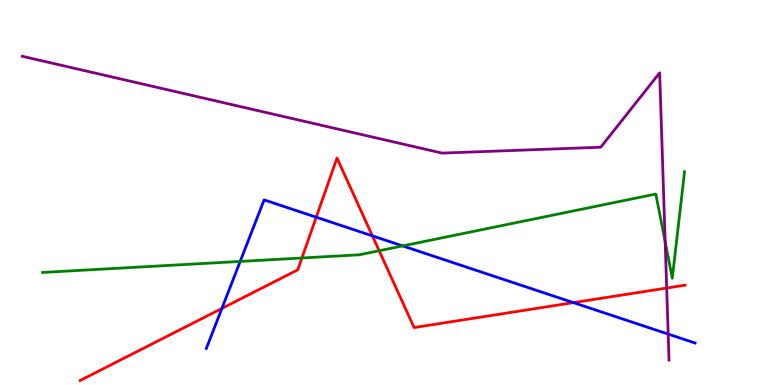[{'lines': ['blue', 'red'], 'intersections': [{'x': 2.86, 'y': 1.99}, {'x': 4.08, 'y': 4.36}, {'x': 4.8, 'y': 3.87}, {'x': 7.4, 'y': 2.14}]}, {'lines': ['green', 'red'], 'intersections': [{'x': 3.9, 'y': 3.3}, {'x': 4.89, 'y': 3.49}]}, {'lines': ['purple', 'red'], 'intersections': [{'x': 8.6, 'y': 2.52}]}, {'lines': ['blue', 'green'], 'intersections': [{'x': 3.1, 'y': 3.21}, {'x': 5.2, 'y': 3.61}]}, {'lines': ['blue', 'purple'], 'intersections': [{'x': 8.62, 'y': 1.32}]}, {'lines': ['green', 'purple'], 'intersections': [{'x': 8.58, 'y': 3.72}]}]